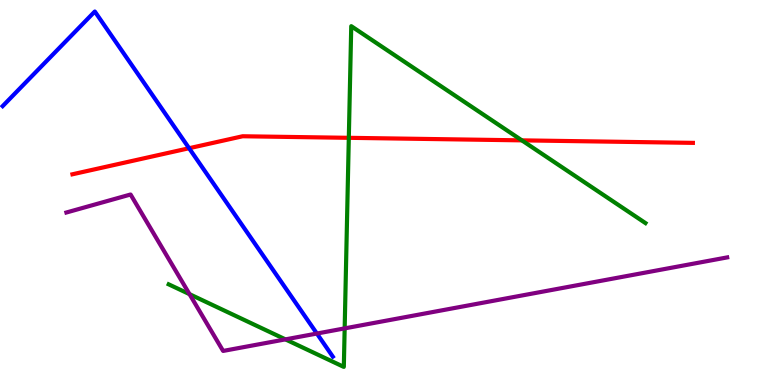[{'lines': ['blue', 'red'], 'intersections': [{'x': 2.44, 'y': 6.15}]}, {'lines': ['green', 'red'], 'intersections': [{'x': 4.5, 'y': 6.42}, {'x': 6.73, 'y': 6.35}]}, {'lines': ['purple', 'red'], 'intersections': []}, {'lines': ['blue', 'green'], 'intersections': []}, {'lines': ['blue', 'purple'], 'intersections': [{'x': 4.09, 'y': 1.34}]}, {'lines': ['green', 'purple'], 'intersections': [{'x': 2.45, 'y': 2.36}, {'x': 3.68, 'y': 1.19}, {'x': 4.45, 'y': 1.47}]}]